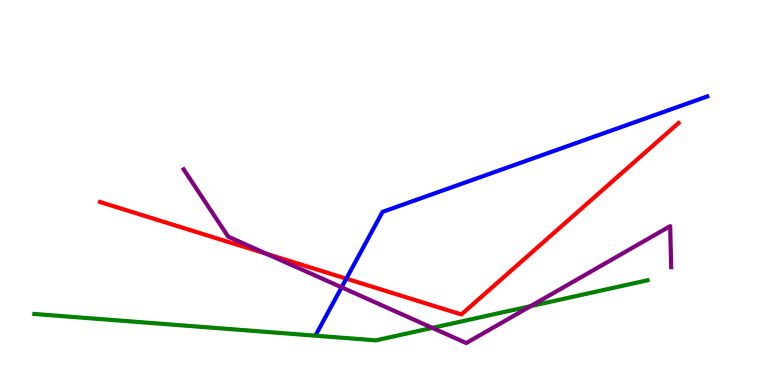[{'lines': ['blue', 'red'], 'intersections': [{'x': 4.47, 'y': 2.76}]}, {'lines': ['green', 'red'], 'intersections': []}, {'lines': ['purple', 'red'], 'intersections': [{'x': 3.44, 'y': 3.4}]}, {'lines': ['blue', 'green'], 'intersections': []}, {'lines': ['blue', 'purple'], 'intersections': [{'x': 4.41, 'y': 2.54}]}, {'lines': ['green', 'purple'], 'intersections': [{'x': 5.58, 'y': 1.48}, {'x': 6.85, 'y': 2.05}]}]